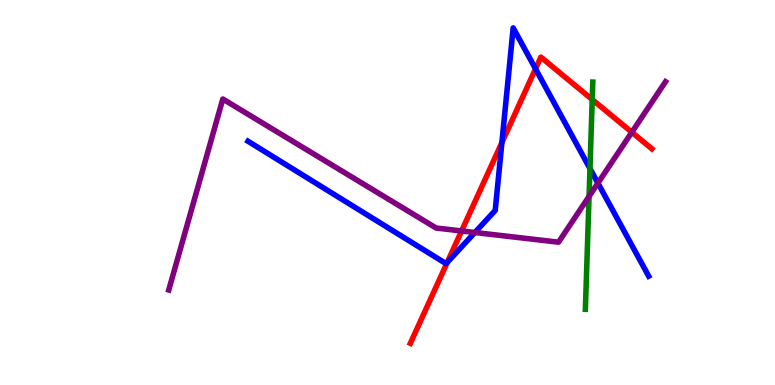[{'lines': ['blue', 'red'], 'intersections': [{'x': 5.77, 'y': 3.18}, {'x': 6.48, 'y': 6.3}, {'x': 6.91, 'y': 8.21}]}, {'lines': ['green', 'red'], 'intersections': [{'x': 7.64, 'y': 7.41}]}, {'lines': ['purple', 'red'], 'intersections': [{'x': 5.96, 'y': 4.0}, {'x': 8.15, 'y': 6.56}]}, {'lines': ['blue', 'green'], 'intersections': [{'x': 7.61, 'y': 5.62}]}, {'lines': ['blue', 'purple'], 'intersections': [{'x': 6.13, 'y': 3.96}, {'x': 7.71, 'y': 5.24}]}, {'lines': ['green', 'purple'], 'intersections': [{'x': 7.6, 'y': 4.9}]}]